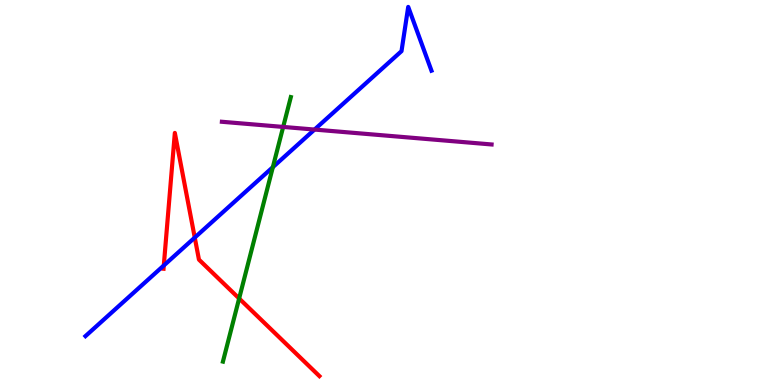[{'lines': ['blue', 'red'], 'intersections': [{'x': 2.11, 'y': 3.1}, {'x': 2.51, 'y': 3.83}]}, {'lines': ['green', 'red'], 'intersections': [{'x': 3.09, 'y': 2.25}]}, {'lines': ['purple', 'red'], 'intersections': []}, {'lines': ['blue', 'green'], 'intersections': [{'x': 3.52, 'y': 5.66}]}, {'lines': ['blue', 'purple'], 'intersections': [{'x': 4.06, 'y': 6.63}]}, {'lines': ['green', 'purple'], 'intersections': [{'x': 3.65, 'y': 6.7}]}]